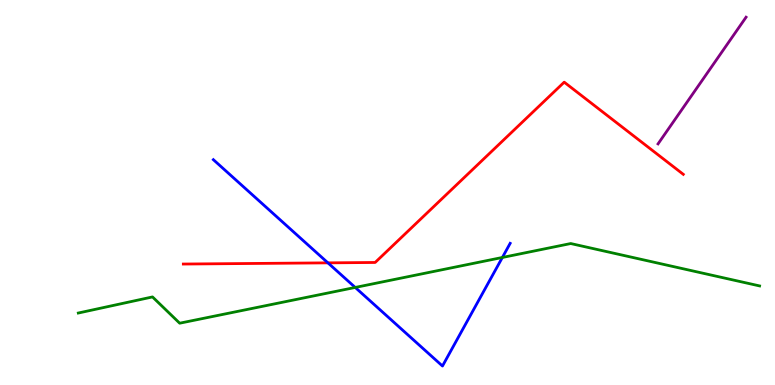[{'lines': ['blue', 'red'], 'intersections': [{'x': 4.23, 'y': 3.17}]}, {'lines': ['green', 'red'], 'intersections': []}, {'lines': ['purple', 'red'], 'intersections': []}, {'lines': ['blue', 'green'], 'intersections': [{'x': 4.58, 'y': 2.53}, {'x': 6.48, 'y': 3.31}]}, {'lines': ['blue', 'purple'], 'intersections': []}, {'lines': ['green', 'purple'], 'intersections': []}]